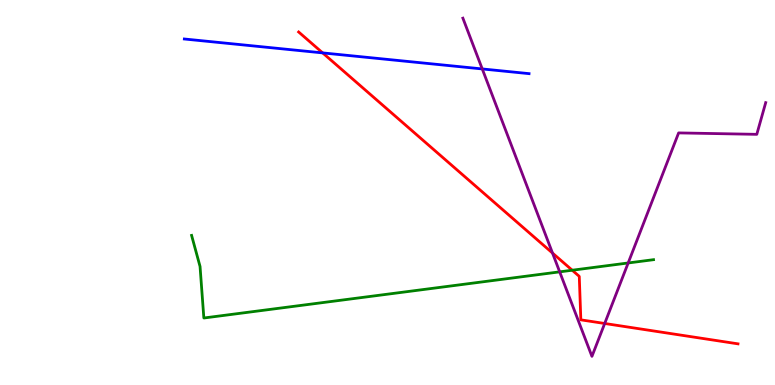[{'lines': ['blue', 'red'], 'intersections': [{'x': 4.16, 'y': 8.63}]}, {'lines': ['green', 'red'], 'intersections': [{'x': 7.38, 'y': 2.98}]}, {'lines': ['purple', 'red'], 'intersections': [{'x': 7.13, 'y': 3.43}, {'x': 7.8, 'y': 1.6}]}, {'lines': ['blue', 'green'], 'intersections': []}, {'lines': ['blue', 'purple'], 'intersections': [{'x': 6.22, 'y': 8.21}]}, {'lines': ['green', 'purple'], 'intersections': [{'x': 7.22, 'y': 2.94}, {'x': 8.11, 'y': 3.17}]}]